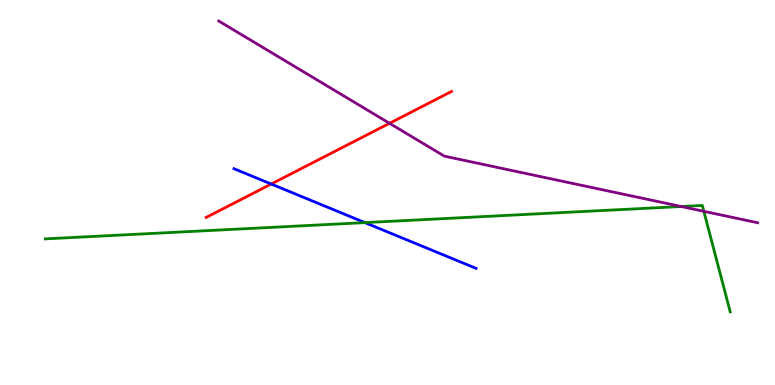[{'lines': ['blue', 'red'], 'intersections': [{'x': 3.5, 'y': 5.22}]}, {'lines': ['green', 'red'], 'intersections': []}, {'lines': ['purple', 'red'], 'intersections': [{'x': 5.03, 'y': 6.8}]}, {'lines': ['blue', 'green'], 'intersections': [{'x': 4.71, 'y': 4.22}]}, {'lines': ['blue', 'purple'], 'intersections': []}, {'lines': ['green', 'purple'], 'intersections': [{'x': 8.79, 'y': 4.64}, {'x': 9.08, 'y': 4.51}]}]